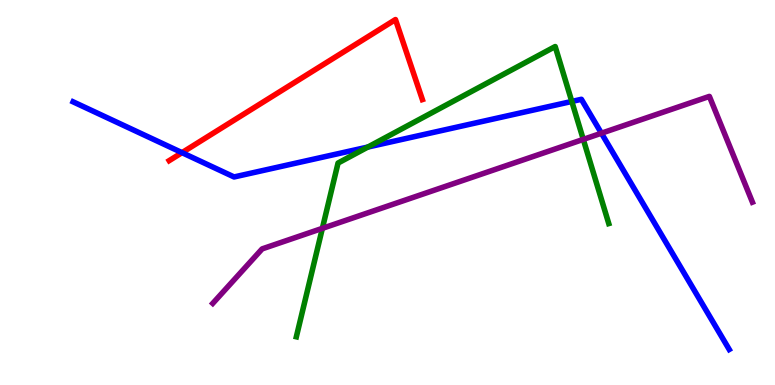[{'lines': ['blue', 'red'], 'intersections': [{'x': 2.35, 'y': 6.04}]}, {'lines': ['green', 'red'], 'intersections': []}, {'lines': ['purple', 'red'], 'intersections': []}, {'lines': ['blue', 'green'], 'intersections': [{'x': 4.75, 'y': 6.18}, {'x': 7.38, 'y': 7.37}]}, {'lines': ['blue', 'purple'], 'intersections': [{'x': 7.76, 'y': 6.54}]}, {'lines': ['green', 'purple'], 'intersections': [{'x': 4.16, 'y': 4.07}, {'x': 7.53, 'y': 6.38}]}]